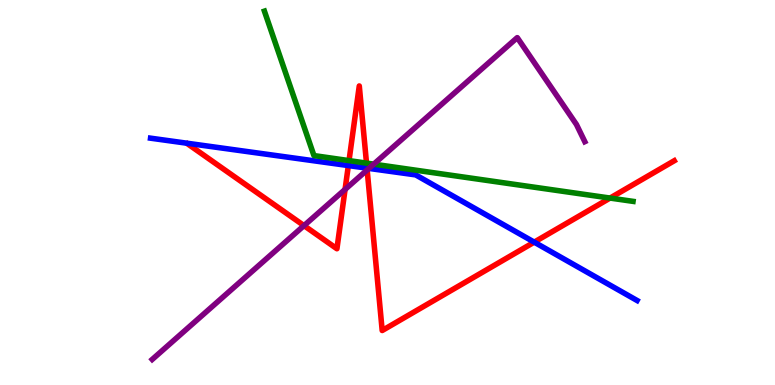[{'lines': ['blue', 'red'], 'intersections': [{'x': 4.49, 'y': 5.7}, {'x': 4.74, 'y': 5.63}, {'x': 6.89, 'y': 3.71}]}, {'lines': ['green', 'red'], 'intersections': [{'x': 4.5, 'y': 5.83}, {'x': 4.73, 'y': 5.76}, {'x': 7.87, 'y': 4.86}]}, {'lines': ['purple', 'red'], 'intersections': [{'x': 3.92, 'y': 4.14}, {'x': 4.45, 'y': 5.08}, {'x': 4.74, 'y': 5.59}]}, {'lines': ['blue', 'green'], 'intersections': []}, {'lines': ['blue', 'purple'], 'intersections': [{'x': 4.76, 'y': 5.63}]}, {'lines': ['green', 'purple'], 'intersections': [{'x': 4.82, 'y': 5.74}]}]